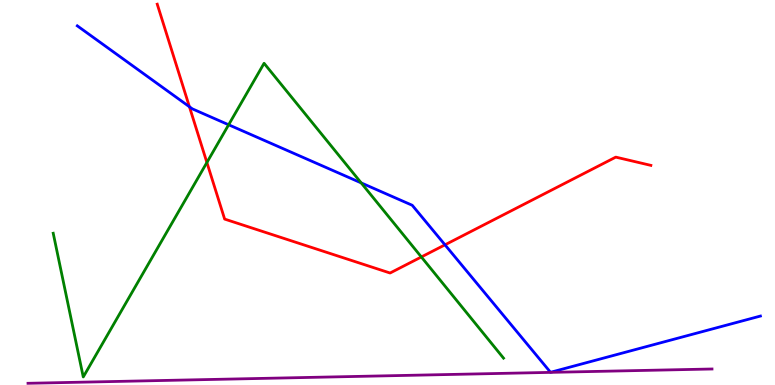[{'lines': ['blue', 'red'], 'intersections': [{'x': 2.44, 'y': 7.23}, {'x': 5.74, 'y': 3.64}]}, {'lines': ['green', 'red'], 'intersections': [{'x': 2.67, 'y': 5.78}, {'x': 5.44, 'y': 3.33}]}, {'lines': ['purple', 'red'], 'intersections': []}, {'lines': ['blue', 'green'], 'intersections': [{'x': 2.95, 'y': 6.76}, {'x': 4.66, 'y': 5.25}]}, {'lines': ['blue', 'purple'], 'intersections': []}, {'lines': ['green', 'purple'], 'intersections': []}]